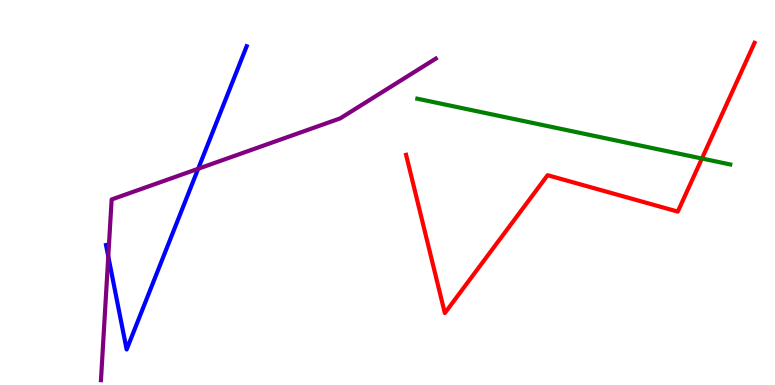[{'lines': ['blue', 'red'], 'intersections': []}, {'lines': ['green', 'red'], 'intersections': [{'x': 9.06, 'y': 5.88}]}, {'lines': ['purple', 'red'], 'intersections': []}, {'lines': ['blue', 'green'], 'intersections': []}, {'lines': ['blue', 'purple'], 'intersections': [{'x': 1.4, 'y': 3.34}, {'x': 2.56, 'y': 5.62}]}, {'lines': ['green', 'purple'], 'intersections': []}]